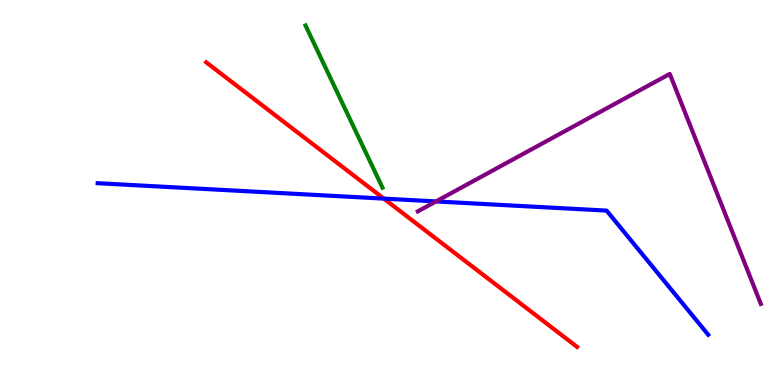[{'lines': ['blue', 'red'], 'intersections': [{'x': 4.95, 'y': 4.84}]}, {'lines': ['green', 'red'], 'intersections': []}, {'lines': ['purple', 'red'], 'intersections': []}, {'lines': ['blue', 'green'], 'intersections': []}, {'lines': ['blue', 'purple'], 'intersections': [{'x': 5.63, 'y': 4.77}]}, {'lines': ['green', 'purple'], 'intersections': []}]